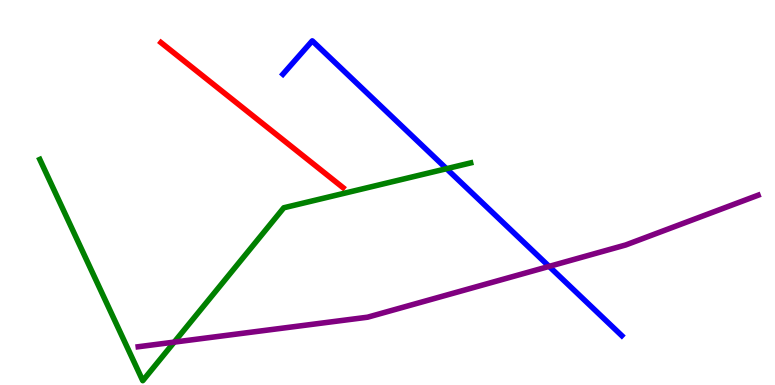[{'lines': ['blue', 'red'], 'intersections': []}, {'lines': ['green', 'red'], 'intersections': []}, {'lines': ['purple', 'red'], 'intersections': []}, {'lines': ['blue', 'green'], 'intersections': [{'x': 5.76, 'y': 5.62}]}, {'lines': ['blue', 'purple'], 'intersections': [{'x': 7.09, 'y': 3.08}]}, {'lines': ['green', 'purple'], 'intersections': [{'x': 2.25, 'y': 1.11}]}]